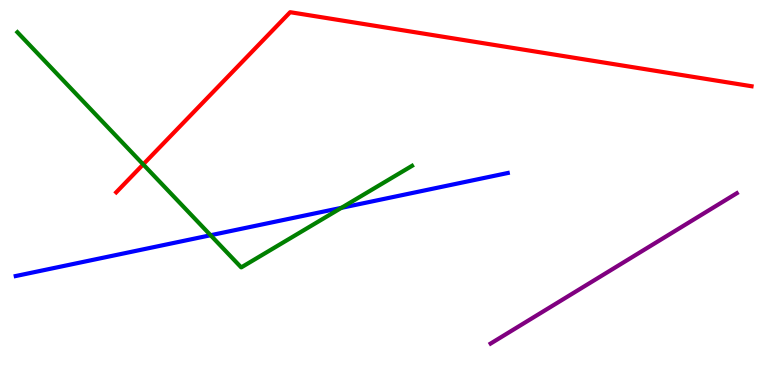[{'lines': ['blue', 'red'], 'intersections': []}, {'lines': ['green', 'red'], 'intersections': [{'x': 1.85, 'y': 5.73}]}, {'lines': ['purple', 'red'], 'intersections': []}, {'lines': ['blue', 'green'], 'intersections': [{'x': 2.72, 'y': 3.89}, {'x': 4.4, 'y': 4.6}]}, {'lines': ['blue', 'purple'], 'intersections': []}, {'lines': ['green', 'purple'], 'intersections': []}]